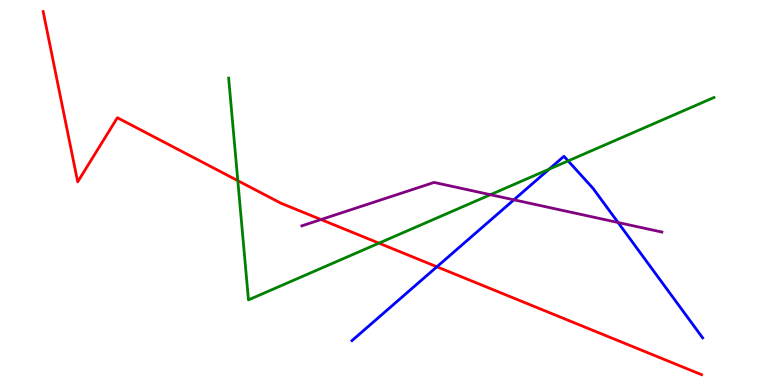[{'lines': ['blue', 'red'], 'intersections': [{'x': 5.64, 'y': 3.07}]}, {'lines': ['green', 'red'], 'intersections': [{'x': 3.07, 'y': 5.31}, {'x': 4.89, 'y': 3.68}]}, {'lines': ['purple', 'red'], 'intersections': [{'x': 4.14, 'y': 4.3}]}, {'lines': ['blue', 'green'], 'intersections': [{'x': 7.09, 'y': 5.61}, {'x': 7.33, 'y': 5.82}]}, {'lines': ['blue', 'purple'], 'intersections': [{'x': 6.63, 'y': 4.81}, {'x': 7.98, 'y': 4.22}]}, {'lines': ['green', 'purple'], 'intersections': [{'x': 6.33, 'y': 4.94}]}]